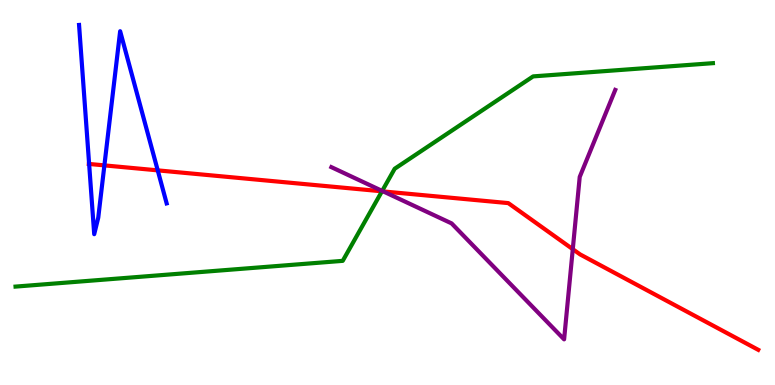[{'lines': ['blue', 'red'], 'intersections': [{'x': 1.15, 'y': 5.74}, {'x': 1.35, 'y': 5.7}, {'x': 2.04, 'y': 5.57}]}, {'lines': ['green', 'red'], 'intersections': [{'x': 4.93, 'y': 5.03}]}, {'lines': ['purple', 'red'], 'intersections': [{'x': 4.95, 'y': 5.03}, {'x': 7.39, 'y': 3.53}]}, {'lines': ['blue', 'green'], 'intersections': []}, {'lines': ['blue', 'purple'], 'intersections': []}, {'lines': ['green', 'purple'], 'intersections': [{'x': 4.93, 'y': 5.04}]}]